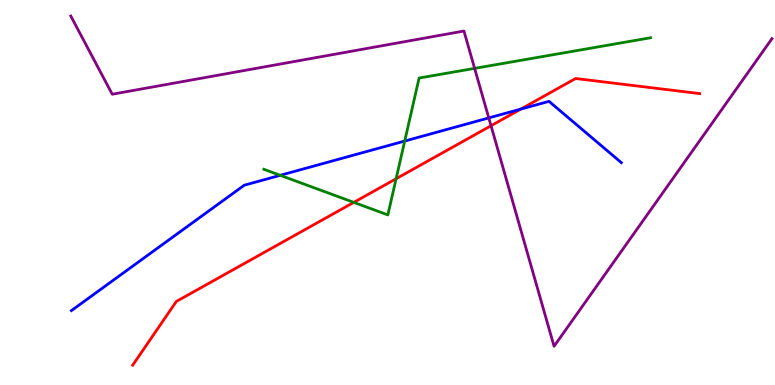[{'lines': ['blue', 'red'], 'intersections': [{'x': 6.72, 'y': 7.17}]}, {'lines': ['green', 'red'], 'intersections': [{'x': 4.57, 'y': 4.74}, {'x': 5.11, 'y': 5.36}]}, {'lines': ['purple', 'red'], 'intersections': [{'x': 6.34, 'y': 6.73}]}, {'lines': ['blue', 'green'], 'intersections': [{'x': 3.62, 'y': 5.45}, {'x': 5.22, 'y': 6.34}]}, {'lines': ['blue', 'purple'], 'intersections': [{'x': 6.31, 'y': 6.94}]}, {'lines': ['green', 'purple'], 'intersections': [{'x': 6.12, 'y': 8.22}]}]